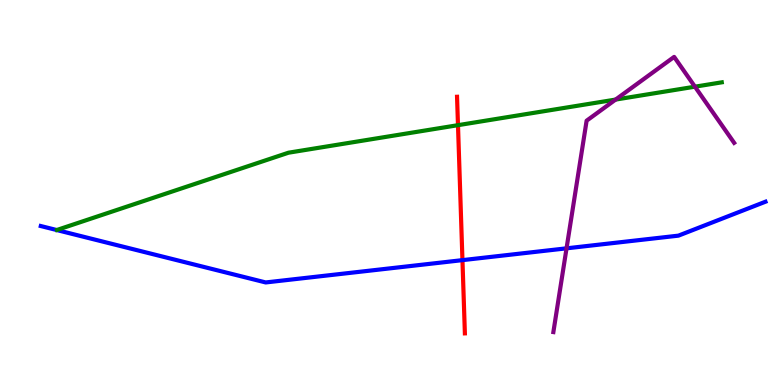[{'lines': ['blue', 'red'], 'intersections': [{'x': 5.97, 'y': 3.24}]}, {'lines': ['green', 'red'], 'intersections': [{'x': 5.91, 'y': 6.75}]}, {'lines': ['purple', 'red'], 'intersections': []}, {'lines': ['blue', 'green'], 'intersections': []}, {'lines': ['blue', 'purple'], 'intersections': [{'x': 7.31, 'y': 3.55}]}, {'lines': ['green', 'purple'], 'intersections': [{'x': 7.94, 'y': 7.41}, {'x': 8.97, 'y': 7.75}]}]